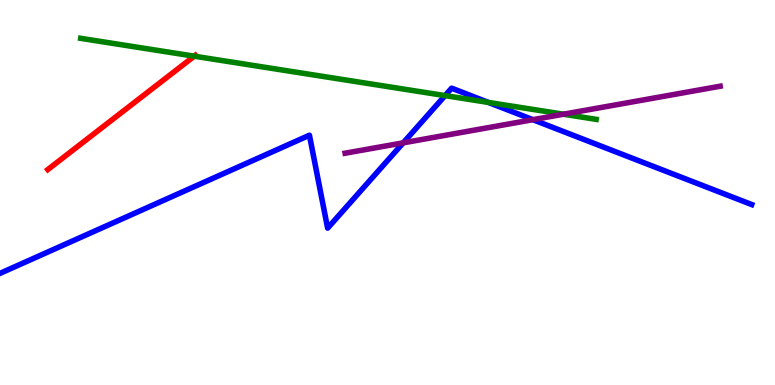[{'lines': ['blue', 'red'], 'intersections': []}, {'lines': ['green', 'red'], 'intersections': [{'x': 2.51, 'y': 8.54}]}, {'lines': ['purple', 'red'], 'intersections': []}, {'lines': ['blue', 'green'], 'intersections': [{'x': 5.74, 'y': 7.52}, {'x': 6.3, 'y': 7.34}]}, {'lines': ['blue', 'purple'], 'intersections': [{'x': 5.2, 'y': 6.29}, {'x': 6.88, 'y': 6.89}]}, {'lines': ['green', 'purple'], 'intersections': [{'x': 7.27, 'y': 7.03}]}]